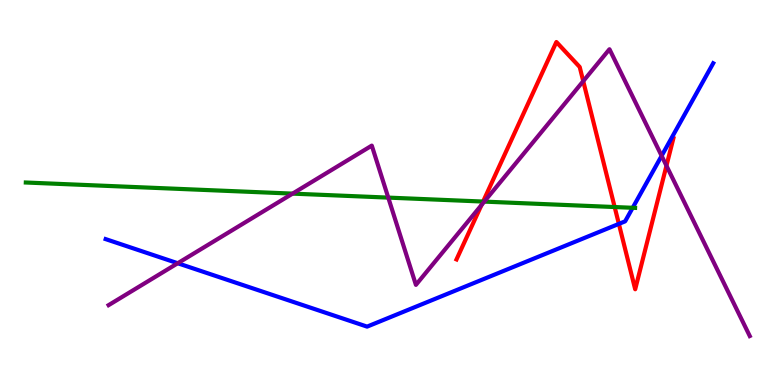[{'lines': ['blue', 'red'], 'intersections': [{'x': 7.99, 'y': 4.18}]}, {'lines': ['green', 'red'], 'intersections': [{'x': 6.23, 'y': 4.76}, {'x': 7.93, 'y': 4.62}]}, {'lines': ['purple', 'red'], 'intersections': [{'x': 6.21, 'y': 4.67}, {'x': 7.53, 'y': 7.89}, {'x': 8.6, 'y': 5.7}]}, {'lines': ['blue', 'green'], 'intersections': [{'x': 8.16, 'y': 4.6}]}, {'lines': ['blue', 'purple'], 'intersections': [{'x': 2.29, 'y': 3.16}, {'x': 8.54, 'y': 5.95}]}, {'lines': ['green', 'purple'], 'intersections': [{'x': 3.78, 'y': 4.97}, {'x': 5.01, 'y': 4.87}, {'x': 6.25, 'y': 4.76}]}]